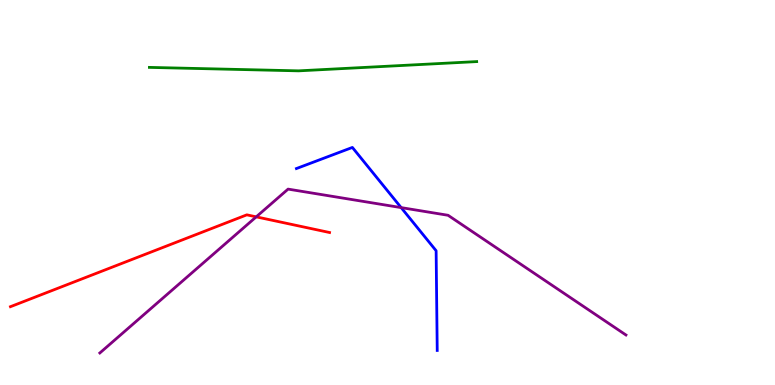[{'lines': ['blue', 'red'], 'intersections': []}, {'lines': ['green', 'red'], 'intersections': []}, {'lines': ['purple', 'red'], 'intersections': [{'x': 3.31, 'y': 4.37}]}, {'lines': ['blue', 'green'], 'intersections': []}, {'lines': ['blue', 'purple'], 'intersections': [{'x': 5.18, 'y': 4.61}]}, {'lines': ['green', 'purple'], 'intersections': []}]